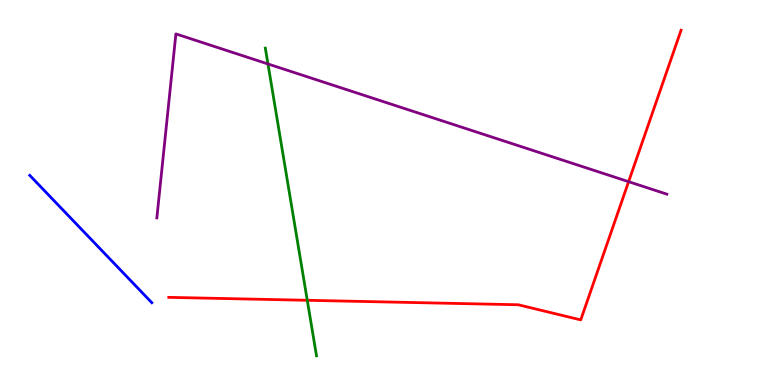[{'lines': ['blue', 'red'], 'intersections': []}, {'lines': ['green', 'red'], 'intersections': [{'x': 3.96, 'y': 2.2}]}, {'lines': ['purple', 'red'], 'intersections': [{'x': 8.11, 'y': 5.28}]}, {'lines': ['blue', 'green'], 'intersections': []}, {'lines': ['blue', 'purple'], 'intersections': []}, {'lines': ['green', 'purple'], 'intersections': [{'x': 3.46, 'y': 8.34}]}]